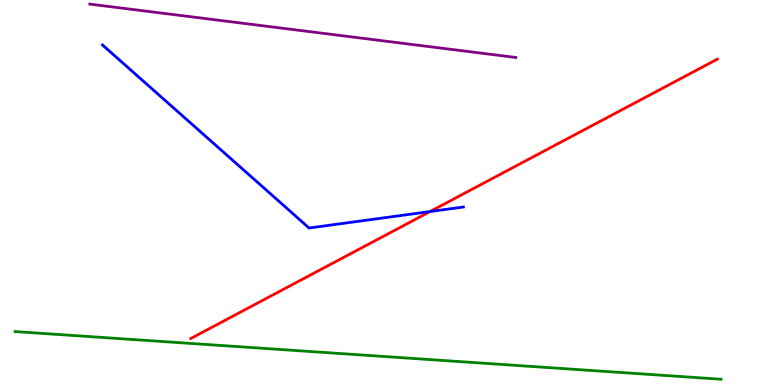[{'lines': ['blue', 'red'], 'intersections': [{'x': 5.55, 'y': 4.51}]}, {'lines': ['green', 'red'], 'intersections': []}, {'lines': ['purple', 'red'], 'intersections': []}, {'lines': ['blue', 'green'], 'intersections': []}, {'lines': ['blue', 'purple'], 'intersections': []}, {'lines': ['green', 'purple'], 'intersections': []}]